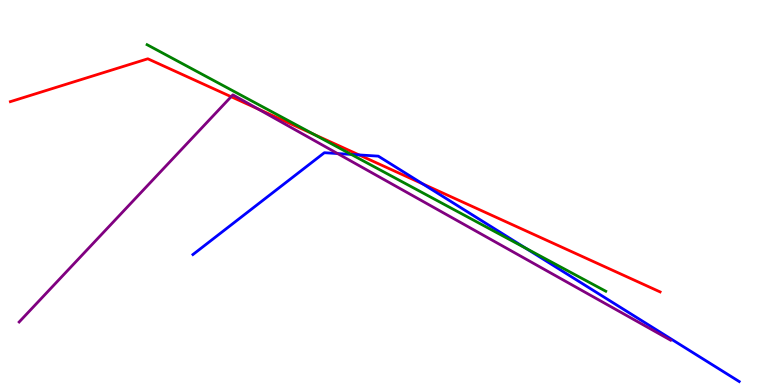[{'lines': ['blue', 'red'], 'intersections': [{'x': 4.63, 'y': 5.98}, {'x': 5.45, 'y': 5.22}]}, {'lines': ['green', 'red'], 'intersections': [{'x': 4.05, 'y': 6.51}]}, {'lines': ['purple', 'red'], 'intersections': [{'x': 2.98, 'y': 7.49}, {'x': 3.33, 'y': 7.17}]}, {'lines': ['blue', 'green'], 'intersections': [{'x': 4.53, 'y': 5.99}, {'x': 6.78, 'y': 3.55}]}, {'lines': ['blue', 'purple'], 'intersections': [{'x': 4.36, 'y': 6.01}]}, {'lines': ['green', 'purple'], 'intersections': []}]